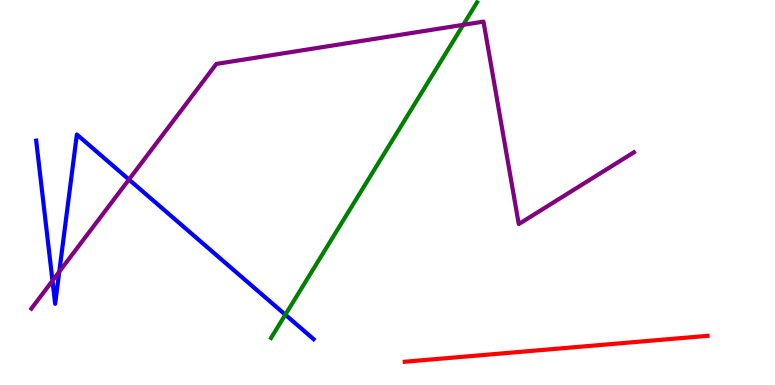[{'lines': ['blue', 'red'], 'intersections': []}, {'lines': ['green', 'red'], 'intersections': []}, {'lines': ['purple', 'red'], 'intersections': []}, {'lines': ['blue', 'green'], 'intersections': [{'x': 3.68, 'y': 1.83}]}, {'lines': ['blue', 'purple'], 'intersections': [{'x': 0.677, 'y': 2.71}, {'x': 0.765, 'y': 2.94}, {'x': 1.66, 'y': 5.34}]}, {'lines': ['green', 'purple'], 'intersections': [{'x': 5.98, 'y': 9.36}]}]